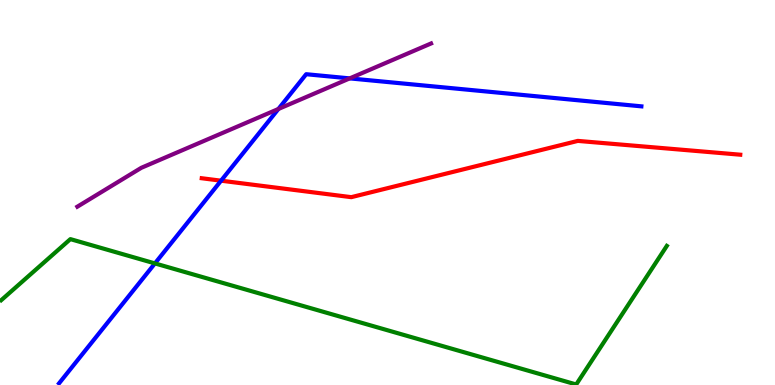[{'lines': ['blue', 'red'], 'intersections': [{'x': 2.85, 'y': 5.31}]}, {'lines': ['green', 'red'], 'intersections': []}, {'lines': ['purple', 'red'], 'intersections': []}, {'lines': ['blue', 'green'], 'intersections': [{'x': 2.0, 'y': 3.16}]}, {'lines': ['blue', 'purple'], 'intersections': [{'x': 3.59, 'y': 7.17}, {'x': 4.51, 'y': 7.96}]}, {'lines': ['green', 'purple'], 'intersections': []}]